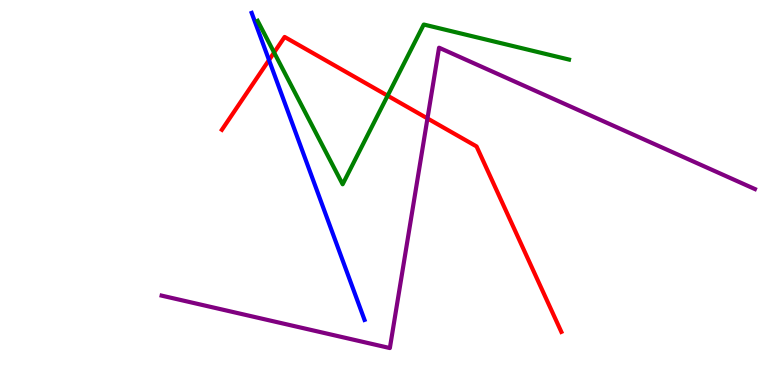[{'lines': ['blue', 'red'], 'intersections': [{'x': 3.47, 'y': 8.44}]}, {'lines': ['green', 'red'], 'intersections': [{'x': 3.54, 'y': 8.64}, {'x': 5.0, 'y': 7.51}]}, {'lines': ['purple', 'red'], 'intersections': [{'x': 5.52, 'y': 6.92}]}, {'lines': ['blue', 'green'], 'intersections': []}, {'lines': ['blue', 'purple'], 'intersections': []}, {'lines': ['green', 'purple'], 'intersections': []}]